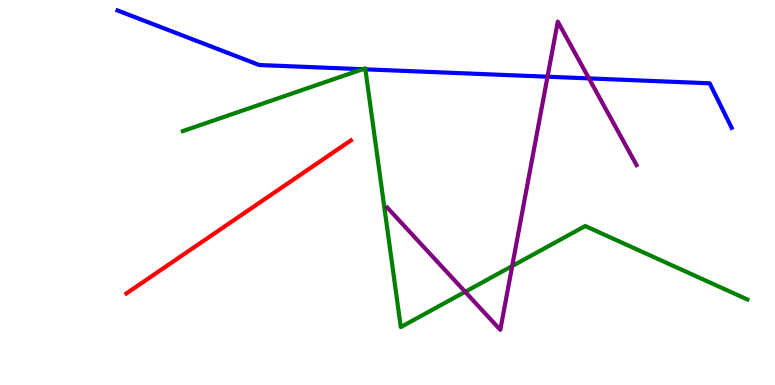[{'lines': ['blue', 'red'], 'intersections': []}, {'lines': ['green', 'red'], 'intersections': []}, {'lines': ['purple', 'red'], 'intersections': []}, {'lines': ['blue', 'green'], 'intersections': [{'x': 4.68, 'y': 8.2}, {'x': 4.71, 'y': 8.2}]}, {'lines': ['blue', 'purple'], 'intersections': [{'x': 7.06, 'y': 8.01}, {'x': 7.6, 'y': 7.96}]}, {'lines': ['green', 'purple'], 'intersections': [{'x': 6.0, 'y': 2.42}, {'x': 6.61, 'y': 3.09}]}]